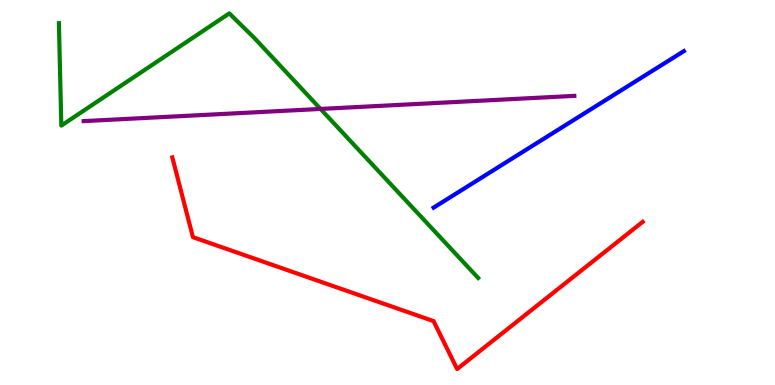[{'lines': ['blue', 'red'], 'intersections': []}, {'lines': ['green', 'red'], 'intersections': []}, {'lines': ['purple', 'red'], 'intersections': []}, {'lines': ['blue', 'green'], 'intersections': []}, {'lines': ['blue', 'purple'], 'intersections': []}, {'lines': ['green', 'purple'], 'intersections': [{'x': 4.14, 'y': 7.17}]}]